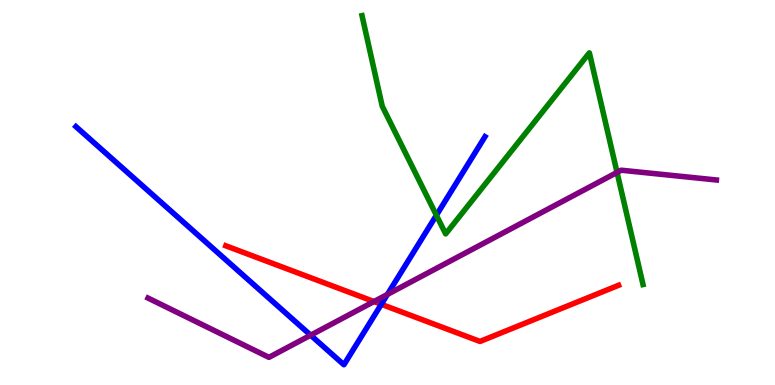[{'lines': ['blue', 'red'], 'intersections': [{'x': 4.92, 'y': 2.1}]}, {'lines': ['green', 'red'], 'intersections': []}, {'lines': ['purple', 'red'], 'intersections': [{'x': 4.83, 'y': 2.17}]}, {'lines': ['blue', 'green'], 'intersections': [{'x': 5.63, 'y': 4.41}]}, {'lines': ['blue', 'purple'], 'intersections': [{'x': 4.01, 'y': 1.29}, {'x': 5.0, 'y': 2.35}]}, {'lines': ['green', 'purple'], 'intersections': [{'x': 7.96, 'y': 5.52}]}]